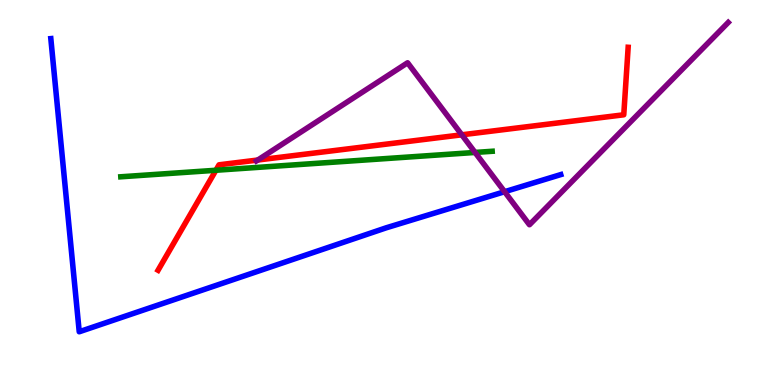[{'lines': ['blue', 'red'], 'intersections': []}, {'lines': ['green', 'red'], 'intersections': [{'x': 2.79, 'y': 5.58}]}, {'lines': ['purple', 'red'], 'intersections': [{'x': 3.33, 'y': 5.84}, {'x': 5.96, 'y': 6.5}]}, {'lines': ['blue', 'green'], 'intersections': []}, {'lines': ['blue', 'purple'], 'intersections': [{'x': 6.51, 'y': 5.02}]}, {'lines': ['green', 'purple'], 'intersections': [{'x': 6.13, 'y': 6.04}]}]